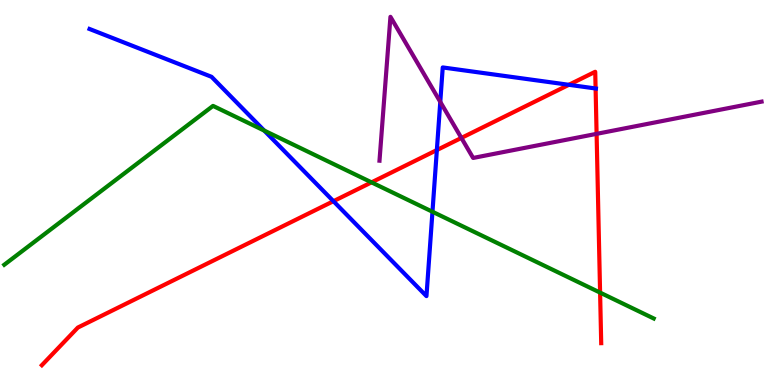[{'lines': ['blue', 'red'], 'intersections': [{'x': 4.3, 'y': 4.77}, {'x': 5.64, 'y': 6.1}, {'x': 7.34, 'y': 7.8}, {'x': 7.69, 'y': 7.7}]}, {'lines': ['green', 'red'], 'intersections': [{'x': 4.79, 'y': 5.26}, {'x': 7.74, 'y': 2.4}]}, {'lines': ['purple', 'red'], 'intersections': [{'x': 5.95, 'y': 6.42}, {'x': 7.7, 'y': 6.52}]}, {'lines': ['blue', 'green'], 'intersections': [{'x': 3.41, 'y': 6.61}, {'x': 5.58, 'y': 4.5}]}, {'lines': ['blue', 'purple'], 'intersections': [{'x': 5.68, 'y': 7.35}]}, {'lines': ['green', 'purple'], 'intersections': []}]